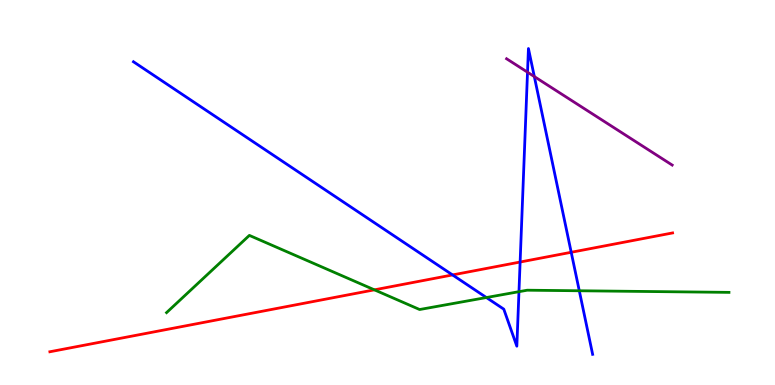[{'lines': ['blue', 'red'], 'intersections': [{'x': 5.84, 'y': 2.86}, {'x': 6.71, 'y': 3.19}, {'x': 7.37, 'y': 3.45}]}, {'lines': ['green', 'red'], 'intersections': [{'x': 4.83, 'y': 2.47}]}, {'lines': ['purple', 'red'], 'intersections': []}, {'lines': ['blue', 'green'], 'intersections': [{'x': 6.28, 'y': 2.27}, {'x': 6.7, 'y': 2.42}, {'x': 7.47, 'y': 2.45}]}, {'lines': ['blue', 'purple'], 'intersections': [{'x': 6.81, 'y': 8.12}, {'x': 6.89, 'y': 8.01}]}, {'lines': ['green', 'purple'], 'intersections': []}]